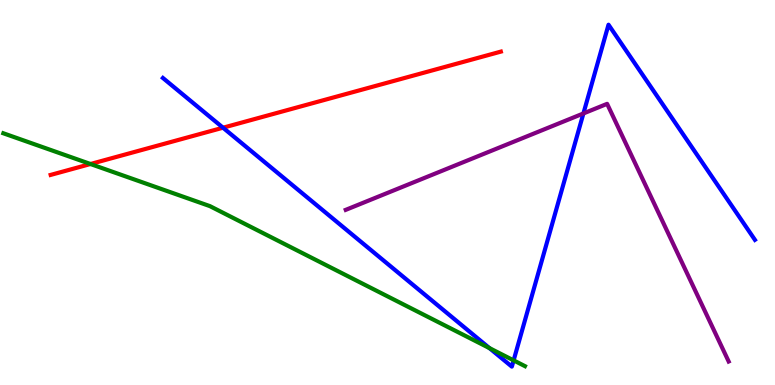[{'lines': ['blue', 'red'], 'intersections': [{'x': 2.88, 'y': 6.68}]}, {'lines': ['green', 'red'], 'intersections': [{'x': 1.17, 'y': 5.74}]}, {'lines': ['purple', 'red'], 'intersections': []}, {'lines': ['blue', 'green'], 'intersections': [{'x': 6.32, 'y': 0.959}, {'x': 6.63, 'y': 0.639}]}, {'lines': ['blue', 'purple'], 'intersections': [{'x': 7.53, 'y': 7.05}]}, {'lines': ['green', 'purple'], 'intersections': []}]